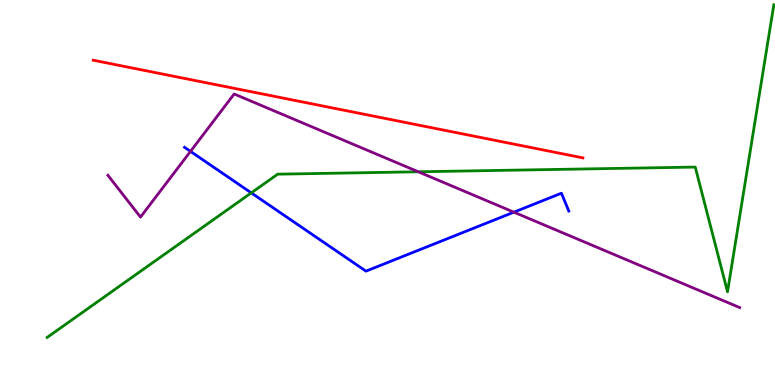[{'lines': ['blue', 'red'], 'intersections': []}, {'lines': ['green', 'red'], 'intersections': []}, {'lines': ['purple', 'red'], 'intersections': []}, {'lines': ['blue', 'green'], 'intersections': [{'x': 3.24, 'y': 4.99}]}, {'lines': ['blue', 'purple'], 'intersections': [{'x': 2.46, 'y': 6.07}, {'x': 6.63, 'y': 4.49}]}, {'lines': ['green', 'purple'], 'intersections': [{'x': 5.4, 'y': 5.54}]}]